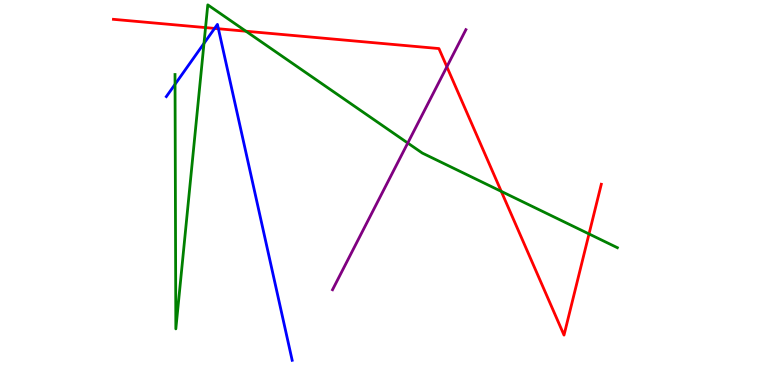[{'lines': ['blue', 'red'], 'intersections': [{'x': 2.77, 'y': 9.26}, {'x': 2.82, 'y': 9.25}]}, {'lines': ['green', 'red'], 'intersections': [{'x': 2.65, 'y': 9.28}, {'x': 3.17, 'y': 9.19}, {'x': 6.47, 'y': 5.03}, {'x': 7.6, 'y': 3.92}]}, {'lines': ['purple', 'red'], 'intersections': [{'x': 5.77, 'y': 8.27}]}, {'lines': ['blue', 'green'], 'intersections': [{'x': 2.26, 'y': 7.81}, {'x': 2.63, 'y': 8.87}]}, {'lines': ['blue', 'purple'], 'intersections': []}, {'lines': ['green', 'purple'], 'intersections': [{'x': 5.26, 'y': 6.29}]}]